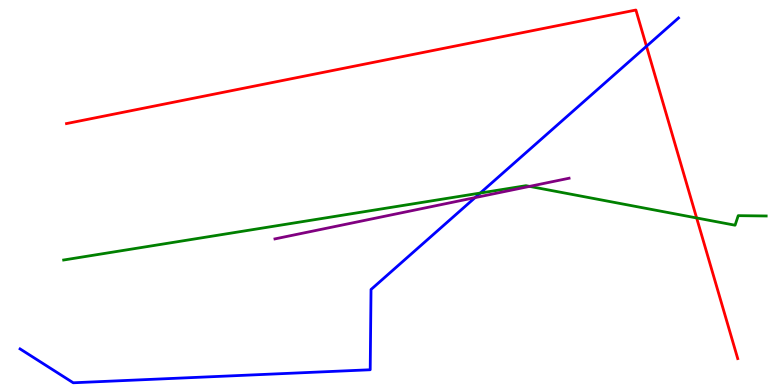[{'lines': ['blue', 'red'], 'intersections': [{'x': 8.34, 'y': 8.8}]}, {'lines': ['green', 'red'], 'intersections': [{'x': 8.99, 'y': 4.34}]}, {'lines': ['purple', 'red'], 'intersections': []}, {'lines': ['blue', 'green'], 'intersections': [{'x': 6.2, 'y': 4.99}]}, {'lines': ['blue', 'purple'], 'intersections': [{'x': 6.13, 'y': 4.87}]}, {'lines': ['green', 'purple'], 'intersections': [{'x': 6.83, 'y': 5.16}]}]